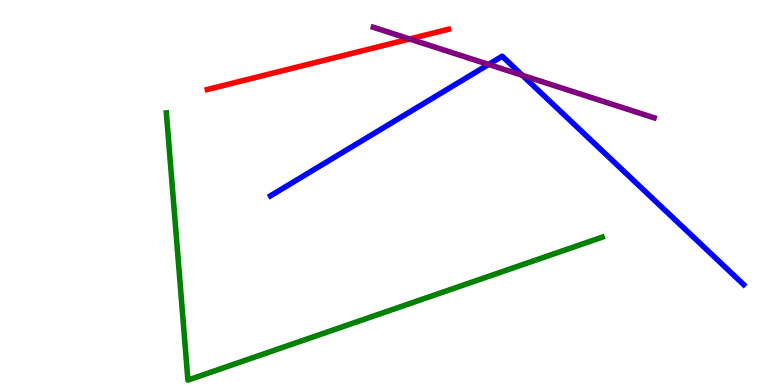[{'lines': ['blue', 'red'], 'intersections': []}, {'lines': ['green', 'red'], 'intersections': []}, {'lines': ['purple', 'red'], 'intersections': [{'x': 5.29, 'y': 8.99}]}, {'lines': ['blue', 'green'], 'intersections': []}, {'lines': ['blue', 'purple'], 'intersections': [{'x': 6.3, 'y': 8.33}, {'x': 6.74, 'y': 8.04}]}, {'lines': ['green', 'purple'], 'intersections': []}]